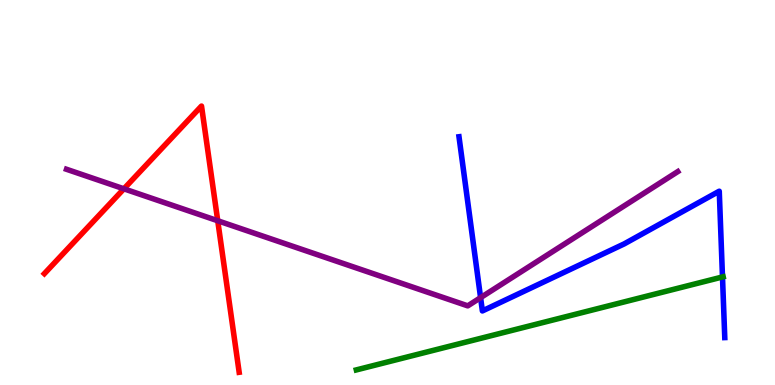[{'lines': ['blue', 'red'], 'intersections': []}, {'lines': ['green', 'red'], 'intersections': []}, {'lines': ['purple', 'red'], 'intersections': [{'x': 1.6, 'y': 5.1}, {'x': 2.81, 'y': 4.27}]}, {'lines': ['blue', 'green'], 'intersections': [{'x': 9.32, 'y': 2.81}]}, {'lines': ['blue', 'purple'], 'intersections': [{'x': 6.2, 'y': 2.27}]}, {'lines': ['green', 'purple'], 'intersections': []}]